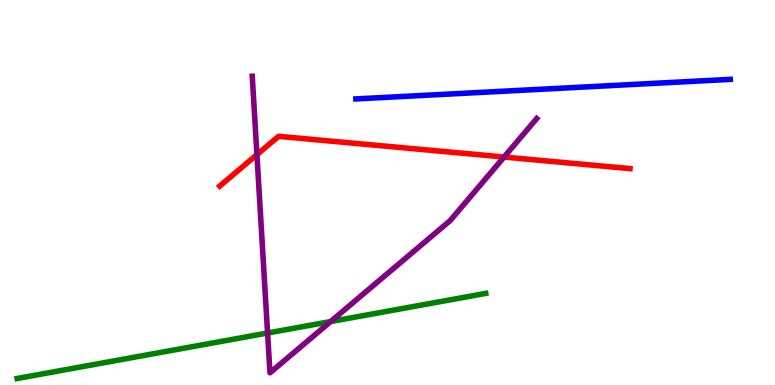[{'lines': ['blue', 'red'], 'intersections': []}, {'lines': ['green', 'red'], 'intersections': []}, {'lines': ['purple', 'red'], 'intersections': [{'x': 3.32, 'y': 5.98}, {'x': 6.5, 'y': 5.92}]}, {'lines': ['blue', 'green'], 'intersections': []}, {'lines': ['blue', 'purple'], 'intersections': []}, {'lines': ['green', 'purple'], 'intersections': [{'x': 3.45, 'y': 1.35}, {'x': 4.27, 'y': 1.65}]}]